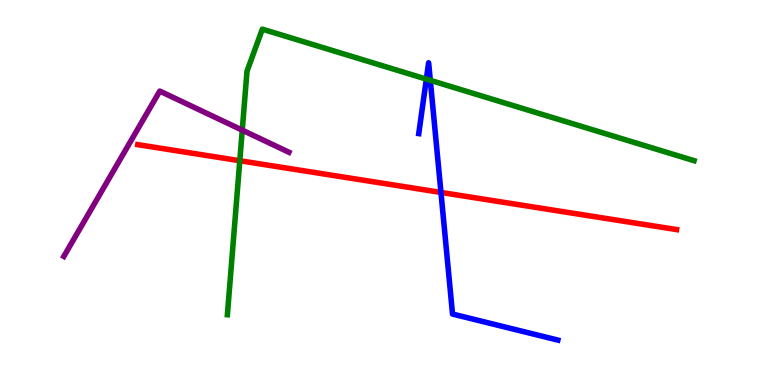[{'lines': ['blue', 'red'], 'intersections': [{'x': 5.69, 'y': 5.0}]}, {'lines': ['green', 'red'], 'intersections': [{'x': 3.09, 'y': 5.83}]}, {'lines': ['purple', 'red'], 'intersections': []}, {'lines': ['blue', 'green'], 'intersections': [{'x': 5.5, 'y': 7.94}, {'x': 5.55, 'y': 7.91}]}, {'lines': ['blue', 'purple'], 'intersections': []}, {'lines': ['green', 'purple'], 'intersections': [{'x': 3.13, 'y': 6.62}]}]